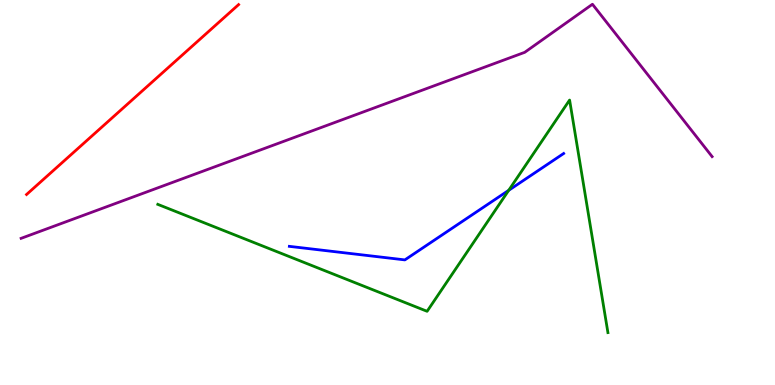[{'lines': ['blue', 'red'], 'intersections': []}, {'lines': ['green', 'red'], 'intersections': []}, {'lines': ['purple', 'red'], 'intersections': []}, {'lines': ['blue', 'green'], 'intersections': [{'x': 6.56, 'y': 5.06}]}, {'lines': ['blue', 'purple'], 'intersections': []}, {'lines': ['green', 'purple'], 'intersections': []}]